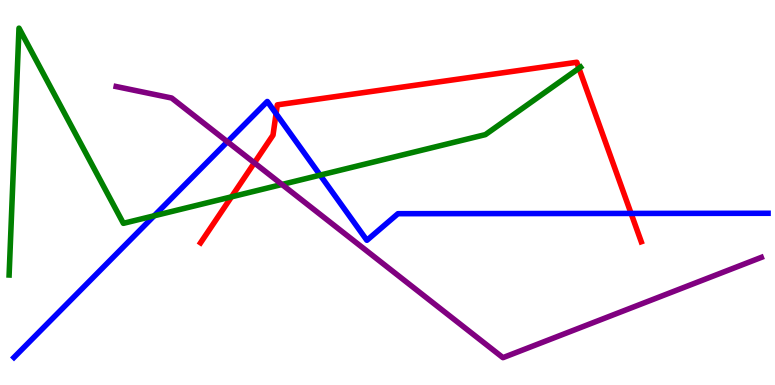[{'lines': ['blue', 'red'], 'intersections': [{'x': 3.56, 'y': 7.05}, {'x': 8.14, 'y': 4.46}]}, {'lines': ['green', 'red'], 'intersections': [{'x': 2.99, 'y': 4.89}, {'x': 7.47, 'y': 8.23}]}, {'lines': ['purple', 'red'], 'intersections': [{'x': 3.28, 'y': 5.77}]}, {'lines': ['blue', 'green'], 'intersections': [{'x': 1.99, 'y': 4.4}, {'x': 4.13, 'y': 5.45}]}, {'lines': ['blue', 'purple'], 'intersections': [{'x': 2.93, 'y': 6.32}]}, {'lines': ['green', 'purple'], 'intersections': [{'x': 3.64, 'y': 5.21}]}]